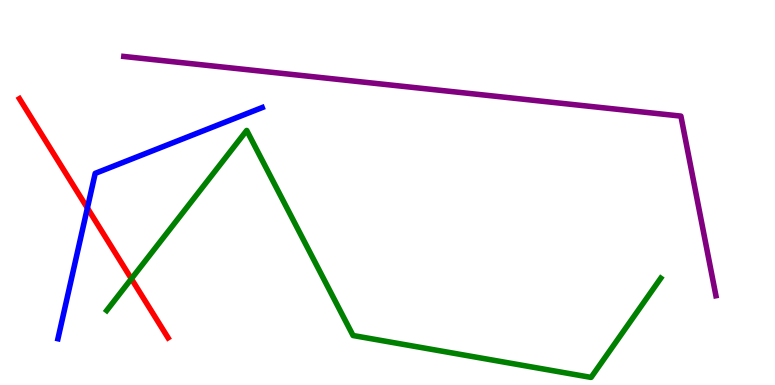[{'lines': ['blue', 'red'], 'intersections': [{'x': 1.13, 'y': 4.6}]}, {'lines': ['green', 'red'], 'intersections': [{'x': 1.7, 'y': 2.76}]}, {'lines': ['purple', 'red'], 'intersections': []}, {'lines': ['blue', 'green'], 'intersections': []}, {'lines': ['blue', 'purple'], 'intersections': []}, {'lines': ['green', 'purple'], 'intersections': []}]